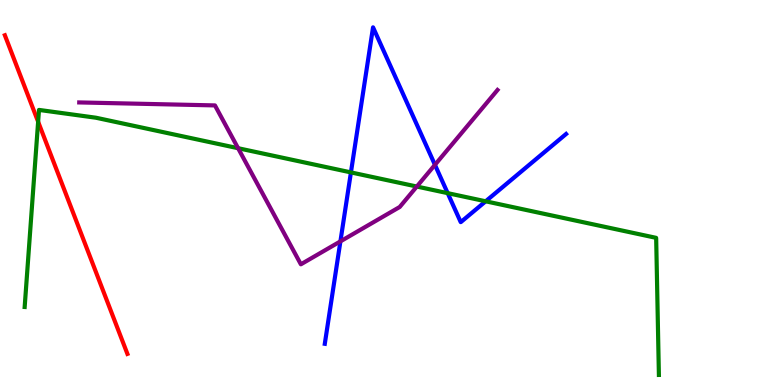[{'lines': ['blue', 'red'], 'intersections': []}, {'lines': ['green', 'red'], 'intersections': [{'x': 0.492, 'y': 6.84}]}, {'lines': ['purple', 'red'], 'intersections': []}, {'lines': ['blue', 'green'], 'intersections': [{'x': 4.53, 'y': 5.52}, {'x': 5.78, 'y': 4.98}, {'x': 6.27, 'y': 4.77}]}, {'lines': ['blue', 'purple'], 'intersections': [{'x': 4.39, 'y': 3.73}, {'x': 5.61, 'y': 5.72}]}, {'lines': ['green', 'purple'], 'intersections': [{'x': 3.07, 'y': 6.15}, {'x': 5.38, 'y': 5.16}]}]